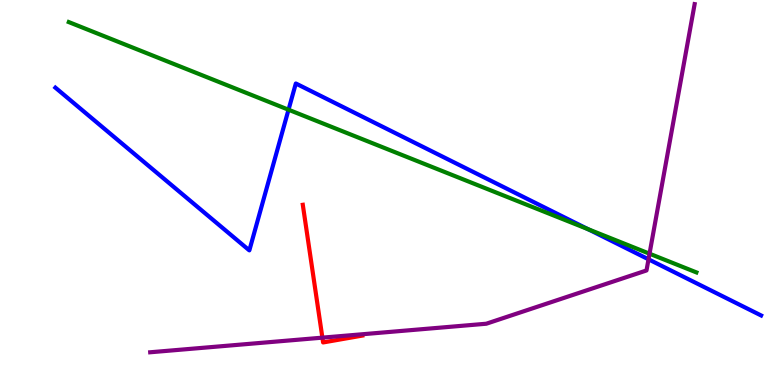[{'lines': ['blue', 'red'], 'intersections': []}, {'lines': ['green', 'red'], 'intersections': []}, {'lines': ['purple', 'red'], 'intersections': [{'x': 4.16, 'y': 1.23}]}, {'lines': ['blue', 'green'], 'intersections': [{'x': 3.72, 'y': 7.15}, {'x': 7.59, 'y': 4.05}]}, {'lines': ['blue', 'purple'], 'intersections': [{'x': 8.37, 'y': 3.26}]}, {'lines': ['green', 'purple'], 'intersections': [{'x': 8.38, 'y': 3.41}]}]